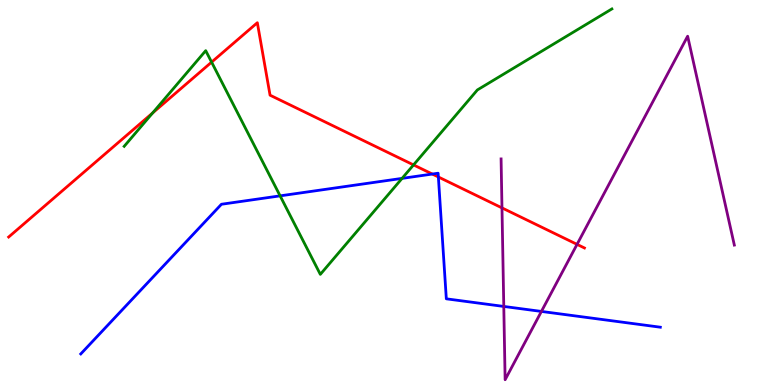[{'lines': ['blue', 'red'], 'intersections': [{'x': 5.58, 'y': 5.48}, {'x': 5.66, 'y': 5.4}]}, {'lines': ['green', 'red'], 'intersections': [{'x': 1.97, 'y': 7.07}, {'x': 2.73, 'y': 8.39}, {'x': 5.34, 'y': 5.72}]}, {'lines': ['purple', 'red'], 'intersections': [{'x': 6.48, 'y': 4.6}, {'x': 7.45, 'y': 3.65}]}, {'lines': ['blue', 'green'], 'intersections': [{'x': 3.61, 'y': 4.91}, {'x': 5.19, 'y': 5.37}]}, {'lines': ['blue', 'purple'], 'intersections': [{'x': 6.5, 'y': 2.04}, {'x': 6.99, 'y': 1.91}]}, {'lines': ['green', 'purple'], 'intersections': []}]